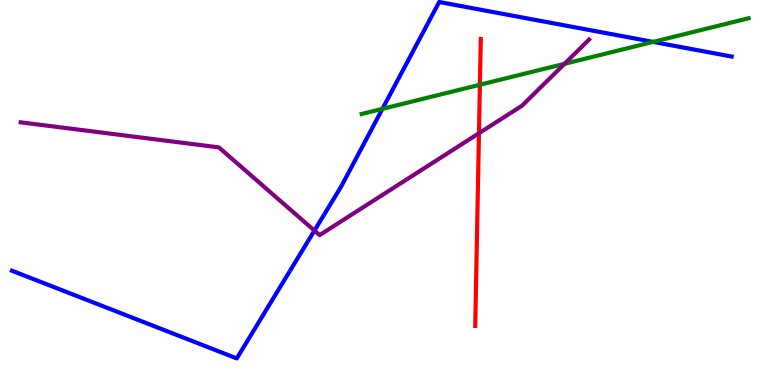[{'lines': ['blue', 'red'], 'intersections': []}, {'lines': ['green', 'red'], 'intersections': [{'x': 6.19, 'y': 7.8}]}, {'lines': ['purple', 'red'], 'intersections': [{'x': 6.18, 'y': 6.54}]}, {'lines': ['blue', 'green'], 'intersections': [{'x': 4.93, 'y': 7.17}, {'x': 8.43, 'y': 8.91}]}, {'lines': ['blue', 'purple'], 'intersections': [{'x': 4.06, 'y': 4.01}]}, {'lines': ['green', 'purple'], 'intersections': [{'x': 7.28, 'y': 8.34}]}]